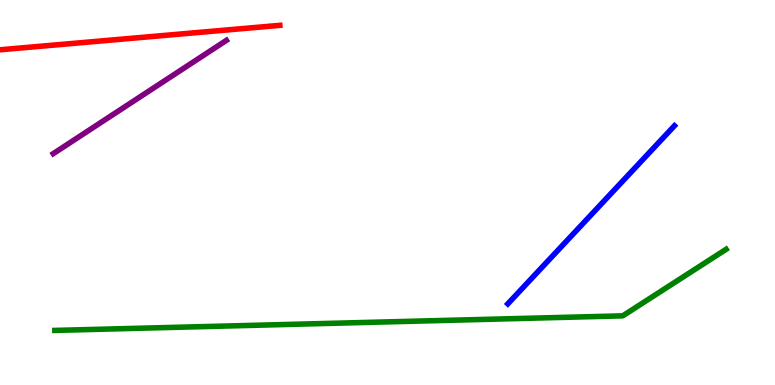[{'lines': ['blue', 'red'], 'intersections': []}, {'lines': ['green', 'red'], 'intersections': []}, {'lines': ['purple', 'red'], 'intersections': []}, {'lines': ['blue', 'green'], 'intersections': []}, {'lines': ['blue', 'purple'], 'intersections': []}, {'lines': ['green', 'purple'], 'intersections': []}]